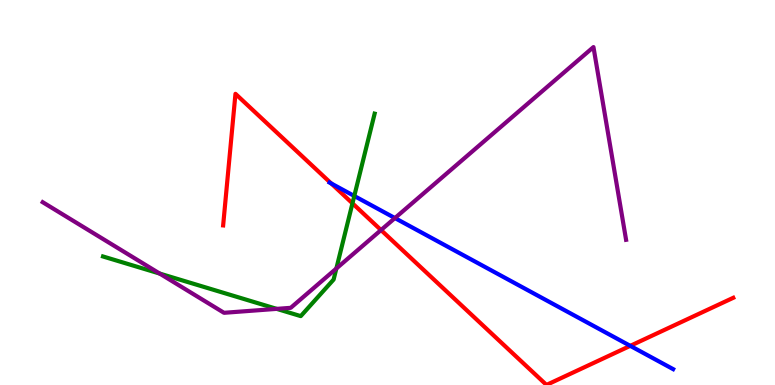[{'lines': ['blue', 'red'], 'intersections': [{'x': 4.27, 'y': 5.23}, {'x': 8.13, 'y': 1.02}]}, {'lines': ['green', 'red'], 'intersections': [{'x': 4.55, 'y': 4.72}]}, {'lines': ['purple', 'red'], 'intersections': [{'x': 4.92, 'y': 4.02}]}, {'lines': ['blue', 'green'], 'intersections': [{'x': 4.57, 'y': 4.91}]}, {'lines': ['blue', 'purple'], 'intersections': [{'x': 5.1, 'y': 4.34}]}, {'lines': ['green', 'purple'], 'intersections': [{'x': 2.06, 'y': 2.89}, {'x': 3.57, 'y': 1.98}, {'x': 4.34, 'y': 3.03}]}]